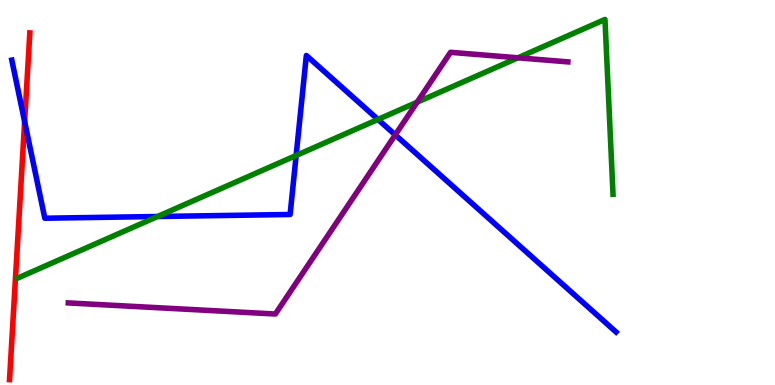[{'lines': ['blue', 'red'], 'intersections': [{'x': 0.318, 'y': 6.84}]}, {'lines': ['green', 'red'], 'intersections': []}, {'lines': ['purple', 'red'], 'intersections': []}, {'lines': ['blue', 'green'], 'intersections': [{'x': 2.03, 'y': 4.38}, {'x': 3.82, 'y': 5.96}, {'x': 4.88, 'y': 6.9}]}, {'lines': ['blue', 'purple'], 'intersections': [{'x': 5.1, 'y': 6.5}]}, {'lines': ['green', 'purple'], 'intersections': [{'x': 5.38, 'y': 7.35}, {'x': 6.68, 'y': 8.5}]}]